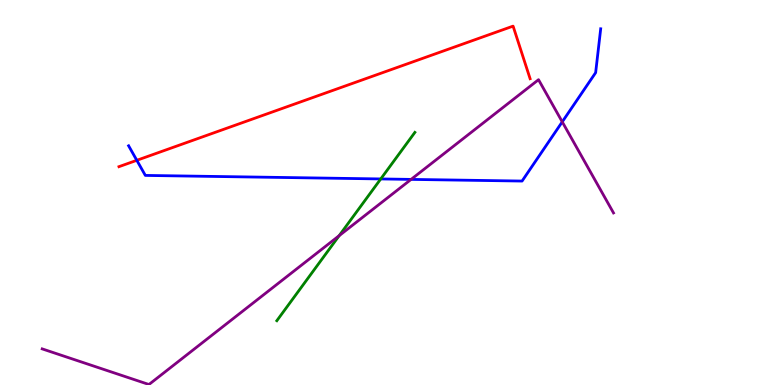[{'lines': ['blue', 'red'], 'intersections': [{'x': 1.77, 'y': 5.84}]}, {'lines': ['green', 'red'], 'intersections': []}, {'lines': ['purple', 'red'], 'intersections': []}, {'lines': ['blue', 'green'], 'intersections': [{'x': 4.91, 'y': 5.35}]}, {'lines': ['blue', 'purple'], 'intersections': [{'x': 5.3, 'y': 5.34}, {'x': 7.25, 'y': 6.84}]}, {'lines': ['green', 'purple'], 'intersections': [{'x': 4.38, 'y': 3.88}]}]